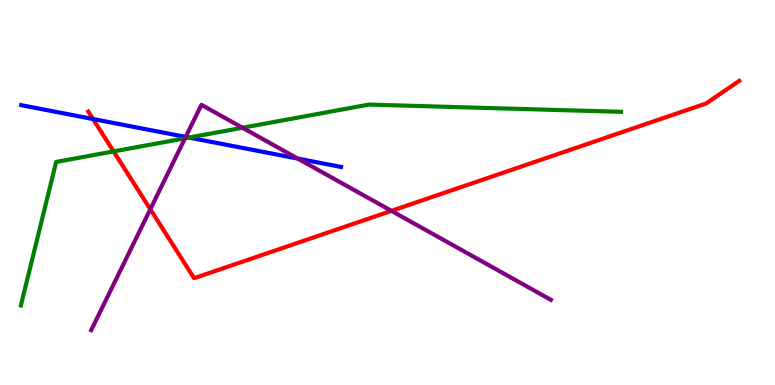[{'lines': ['blue', 'red'], 'intersections': [{'x': 1.2, 'y': 6.91}]}, {'lines': ['green', 'red'], 'intersections': [{'x': 1.47, 'y': 6.07}]}, {'lines': ['purple', 'red'], 'intersections': [{'x': 1.94, 'y': 4.56}, {'x': 5.05, 'y': 4.52}]}, {'lines': ['blue', 'green'], 'intersections': [{'x': 2.44, 'y': 6.43}]}, {'lines': ['blue', 'purple'], 'intersections': [{'x': 2.4, 'y': 6.44}, {'x': 3.84, 'y': 5.88}]}, {'lines': ['green', 'purple'], 'intersections': [{'x': 2.39, 'y': 6.41}, {'x': 3.13, 'y': 6.68}]}]